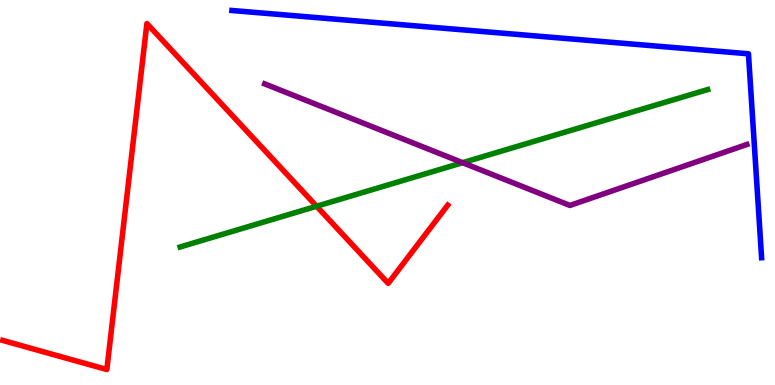[{'lines': ['blue', 'red'], 'intersections': []}, {'lines': ['green', 'red'], 'intersections': [{'x': 4.09, 'y': 4.64}]}, {'lines': ['purple', 'red'], 'intersections': []}, {'lines': ['blue', 'green'], 'intersections': []}, {'lines': ['blue', 'purple'], 'intersections': []}, {'lines': ['green', 'purple'], 'intersections': [{'x': 5.97, 'y': 5.77}]}]